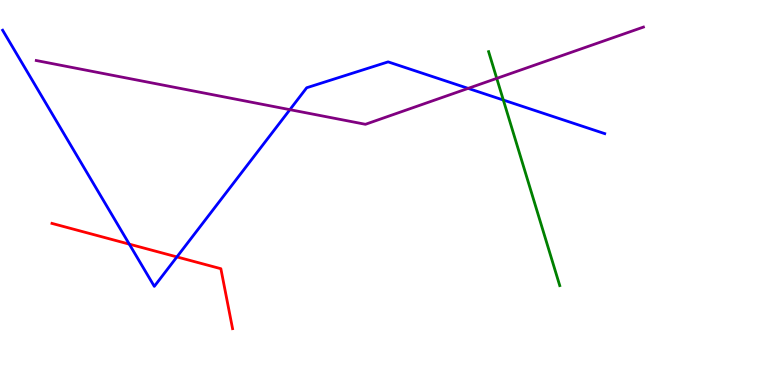[{'lines': ['blue', 'red'], 'intersections': [{'x': 1.67, 'y': 3.66}, {'x': 2.28, 'y': 3.33}]}, {'lines': ['green', 'red'], 'intersections': []}, {'lines': ['purple', 'red'], 'intersections': []}, {'lines': ['blue', 'green'], 'intersections': [{'x': 6.49, 'y': 7.4}]}, {'lines': ['blue', 'purple'], 'intersections': [{'x': 3.74, 'y': 7.15}, {'x': 6.04, 'y': 7.7}]}, {'lines': ['green', 'purple'], 'intersections': [{'x': 6.41, 'y': 7.96}]}]